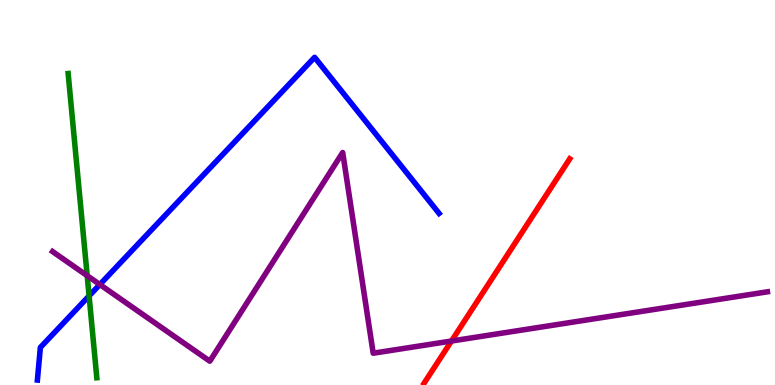[{'lines': ['blue', 'red'], 'intersections': []}, {'lines': ['green', 'red'], 'intersections': []}, {'lines': ['purple', 'red'], 'intersections': [{'x': 5.83, 'y': 1.14}]}, {'lines': ['blue', 'green'], 'intersections': [{'x': 1.15, 'y': 2.31}]}, {'lines': ['blue', 'purple'], 'intersections': [{'x': 1.29, 'y': 2.61}]}, {'lines': ['green', 'purple'], 'intersections': [{'x': 1.13, 'y': 2.84}]}]